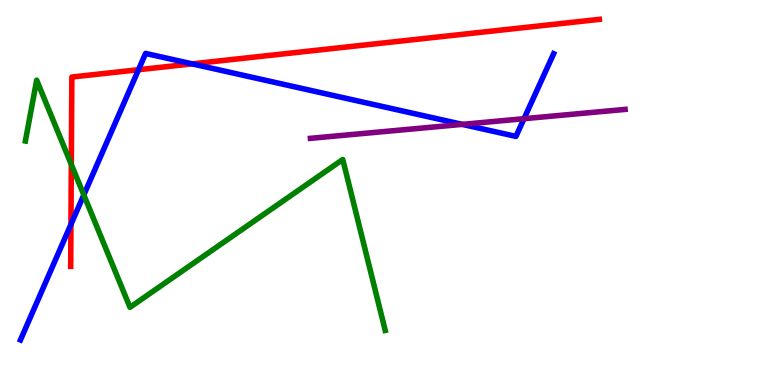[{'lines': ['blue', 'red'], 'intersections': [{'x': 0.915, 'y': 4.17}, {'x': 1.79, 'y': 8.19}, {'x': 2.48, 'y': 8.34}]}, {'lines': ['green', 'red'], 'intersections': [{'x': 0.92, 'y': 5.73}]}, {'lines': ['purple', 'red'], 'intersections': []}, {'lines': ['blue', 'green'], 'intersections': [{'x': 1.08, 'y': 4.94}]}, {'lines': ['blue', 'purple'], 'intersections': [{'x': 5.96, 'y': 6.77}, {'x': 6.76, 'y': 6.92}]}, {'lines': ['green', 'purple'], 'intersections': []}]